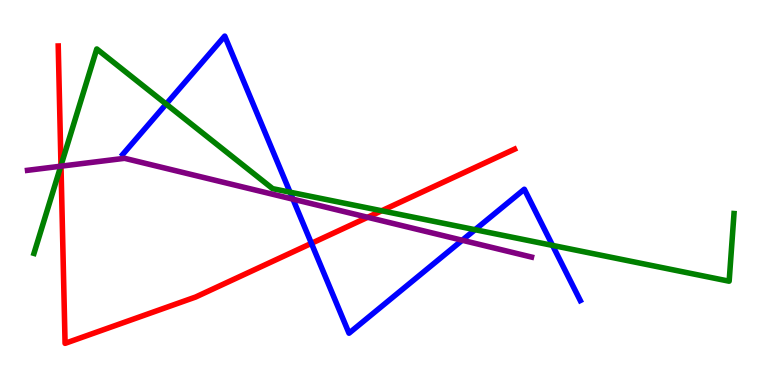[{'lines': ['blue', 'red'], 'intersections': [{'x': 4.02, 'y': 3.68}]}, {'lines': ['green', 'red'], 'intersections': [{'x': 0.787, 'y': 5.7}, {'x': 4.93, 'y': 4.53}]}, {'lines': ['purple', 'red'], 'intersections': [{'x': 0.787, 'y': 5.68}, {'x': 4.74, 'y': 4.36}]}, {'lines': ['blue', 'green'], 'intersections': [{'x': 2.14, 'y': 7.3}, {'x': 3.74, 'y': 5.01}, {'x': 6.13, 'y': 4.03}, {'x': 7.13, 'y': 3.63}]}, {'lines': ['blue', 'purple'], 'intersections': [{'x': 3.78, 'y': 4.83}, {'x': 5.96, 'y': 3.76}]}, {'lines': ['green', 'purple'], 'intersections': [{'x': 0.784, 'y': 5.68}]}]